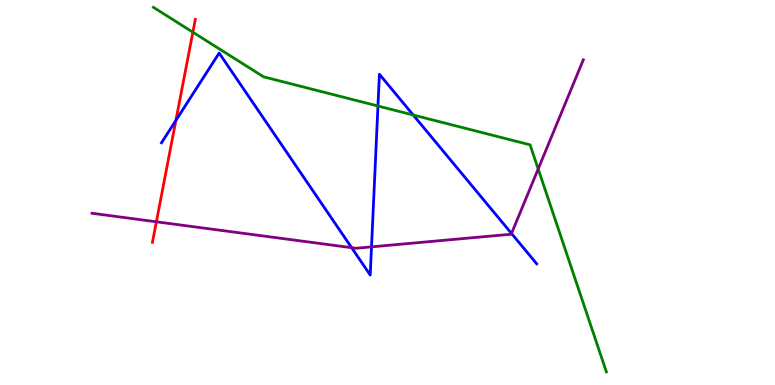[{'lines': ['blue', 'red'], 'intersections': [{'x': 2.27, 'y': 6.87}]}, {'lines': ['green', 'red'], 'intersections': [{'x': 2.49, 'y': 9.16}]}, {'lines': ['purple', 'red'], 'intersections': [{'x': 2.02, 'y': 4.24}]}, {'lines': ['blue', 'green'], 'intersections': [{'x': 4.88, 'y': 7.25}, {'x': 5.33, 'y': 7.01}]}, {'lines': ['blue', 'purple'], 'intersections': [{'x': 4.54, 'y': 3.57}, {'x': 4.79, 'y': 3.59}, {'x': 6.6, 'y': 3.94}]}, {'lines': ['green', 'purple'], 'intersections': [{'x': 6.94, 'y': 5.61}]}]